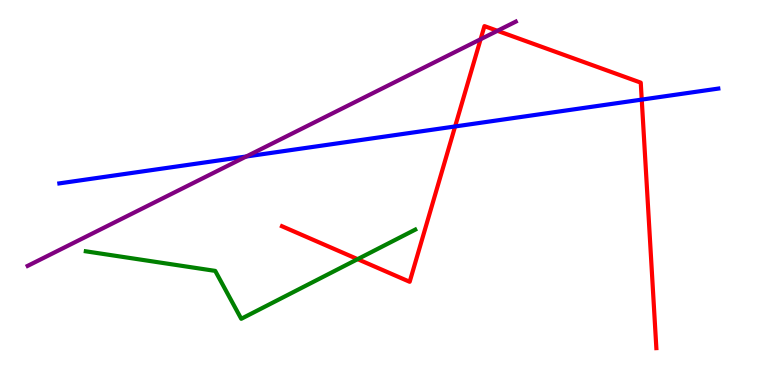[{'lines': ['blue', 'red'], 'intersections': [{'x': 5.87, 'y': 6.72}, {'x': 8.28, 'y': 7.41}]}, {'lines': ['green', 'red'], 'intersections': [{'x': 4.61, 'y': 3.27}]}, {'lines': ['purple', 'red'], 'intersections': [{'x': 6.2, 'y': 8.98}, {'x': 6.42, 'y': 9.2}]}, {'lines': ['blue', 'green'], 'intersections': []}, {'lines': ['blue', 'purple'], 'intersections': [{'x': 3.18, 'y': 5.94}]}, {'lines': ['green', 'purple'], 'intersections': []}]